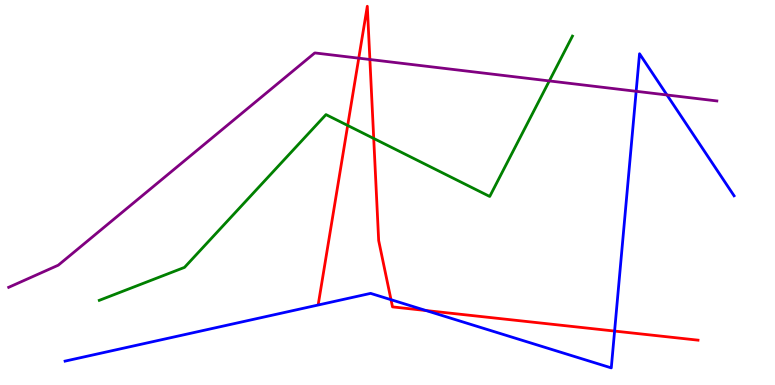[{'lines': ['blue', 'red'], 'intersections': [{'x': 5.05, 'y': 2.22}, {'x': 5.5, 'y': 1.93}, {'x': 7.93, 'y': 1.4}]}, {'lines': ['green', 'red'], 'intersections': [{'x': 4.49, 'y': 6.74}, {'x': 4.82, 'y': 6.4}]}, {'lines': ['purple', 'red'], 'intersections': [{'x': 4.63, 'y': 8.49}, {'x': 4.77, 'y': 8.45}]}, {'lines': ['blue', 'green'], 'intersections': []}, {'lines': ['blue', 'purple'], 'intersections': [{'x': 8.21, 'y': 7.63}, {'x': 8.61, 'y': 7.53}]}, {'lines': ['green', 'purple'], 'intersections': [{'x': 7.09, 'y': 7.9}]}]